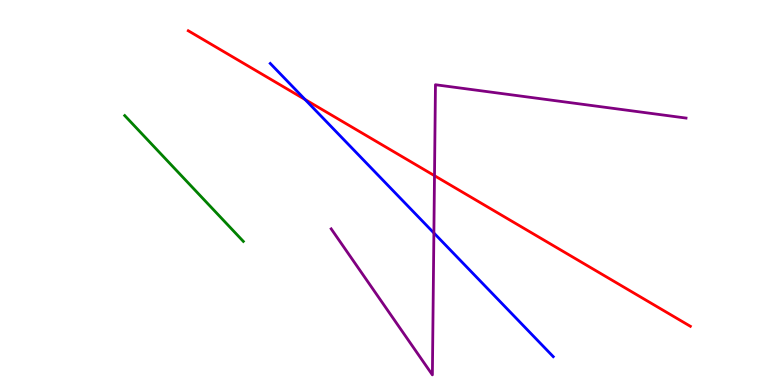[{'lines': ['blue', 'red'], 'intersections': [{'x': 3.94, 'y': 7.42}]}, {'lines': ['green', 'red'], 'intersections': []}, {'lines': ['purple', 'red'], 'intersections': [{'x': 5.61, 'y': 5.44}]}, {'lines': ['blue', 'green'], 'intersections': []}, {'lines': ['blue', 'purple'], 'intersections': [{'x': 5.6, 'y': 3.95}]}, {'lines': ['green', 'purple'], 'intersections': []}]